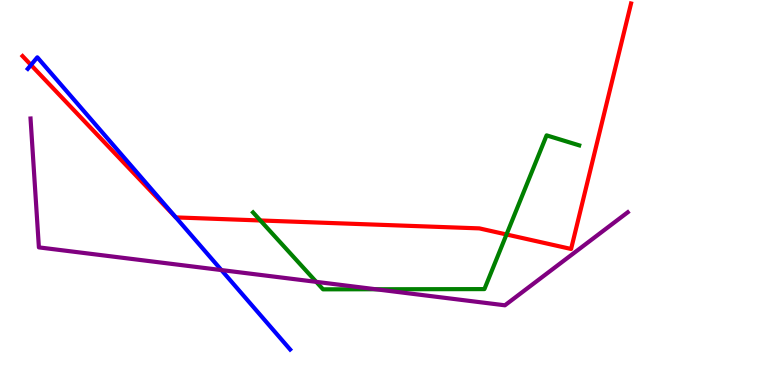[{'lines': ['blue', 'red'], 'intersections': [{'x': 0.4, 'y': 8.31}, {'x': 2.27, 'y': 4.35}]}, {'lines': ['green', 'red'], 'intersections': [{'x': 3.36, 'y': 4.27}, {'x': 6.54, 'y': 3.91}]}, {'lines': ['purple', 'red'], 'intersections': []}, {'lines': ['blue', 'green'], 'intersections': []}, {'lines': ['blue', 'purple'], 'intersections': [{'x': 2.86, 'y': 2.99}]}, {'lines': ['green', 'purple'], 'intersections': [{'x': 4.08, 'y': 2.68}, {'x': 4.85, 'y': 2.49}]}]